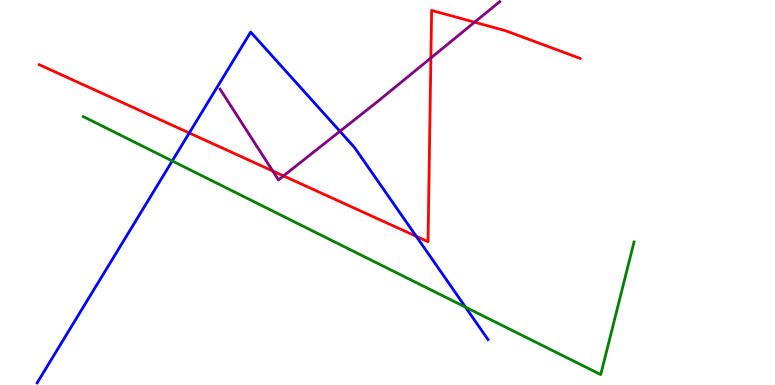[{'lines': ['blue', 'red'], 'intersections': [{'x': 2.44, 'y': 6.55}, {'x': 5.37, 'y': 3.86}]}, {'lines': ['green', 'red'], 'intersections': []}, {'lines': ['purple', 'red'], 'intersections': [{'x': 3.52, 'y': 5.56}, {'x': 3.66, 'y': 5.43}, {'x': 5.56, 'y': 8.49}, {'x': 6.12, 'y': 9.42}]}, {'lines': ['blue', 'green'], 'intersections': [{'x': 2.22, 'y': 5.82}, {'x': 6.01, 'y': 2.02}]}, {'lines': ['blue', 'purple'], 'intersections': [{'x': 4.39, 'y': 6.59}]}, {'lines': ['green', 'purple'], 'intersections': []}]